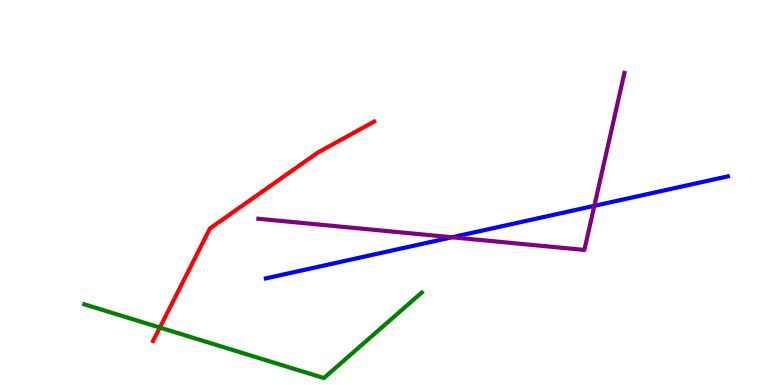[{'lines': ['blue', 'red'], 'intersections': []}, {'lines': ['green', 'red'], 'intersections': [{'x': 2.06, 'y': 1.49}]}, {'lines': ['purple', 'red'], 'intersections': []}, {'lines': ['blue', 'green'], 'intersections': []}, {'lines': ['blue', 'purple'], 'intersections': [{'x': 5.83, 'y': 3.84}, {'x': 7.67, 'y': 4.65}]}, {'lines': ['green', 'purple'], 'intersections': []}]